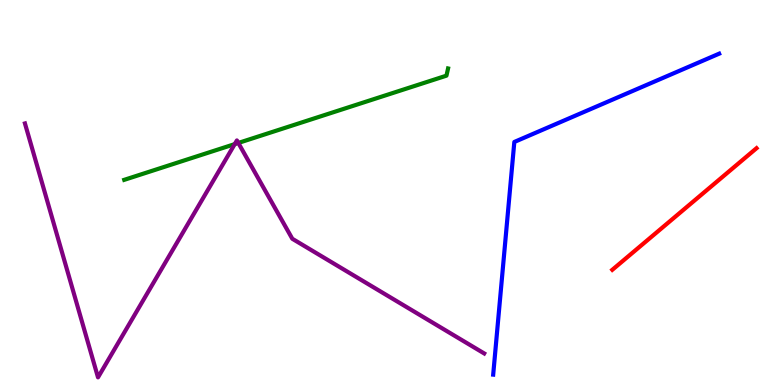[{'lines': ['blue', 'red'], 'intersections': []}, {'lines': ['green', 'red'], 'intersections': []}, {'lines': ['purple', 'red'], 'intersections': []}, {'lines': ['blue', 'green'], 'intersections': []}, {'lines': ['blue', 'purple'], 'intersections': []}, {'lines': ['green', 'purple'], 'intersections': [{'x': 3.03, 'y': 6.26}, {'x': 3.08, 'y': 6.29}]}]